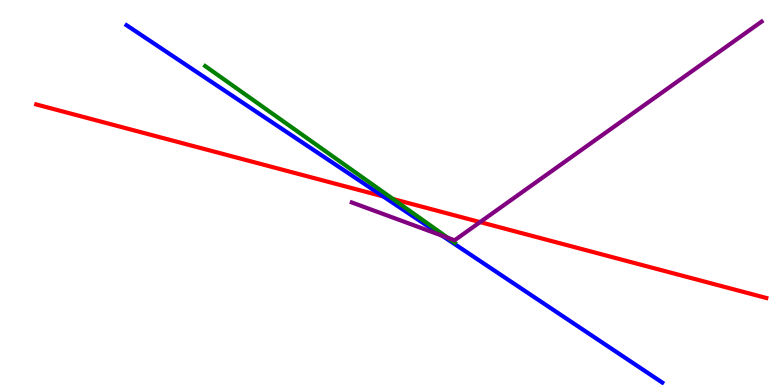[{'lines': ['blue', 'red'], 'intersections': [{'x': 4.94, 'y': 4.9}]}, {'lines': ['green', 'red'], 'intersections': [{'x': 5.07, 'y': 4.83}]}, {'lines': ['purple', 'red'], 'intersections': [{'x': 6.19, 'y': 4.23}]}, {'lines': ['blue', 'green'], 'intersections': []}, {'lines': ['blue', 'purple'], 'intersections': [{'x': 5.7, 'y': 3.88}]}, {'lines': ['green', 'purple'], 'intersections': [{'x': 5.78, 'y': 3.82}]}]